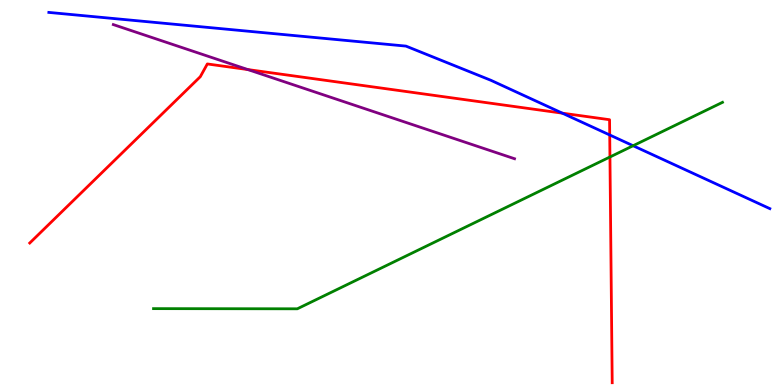[{'lines': ['blue', 'red'], 'intersections': [{'x': 7.26, 'y': 7.06}, {'x': 7.87, 'y': 6.49}]}, {'lines': ['green', 'red'], 'intersections': [{'x': 7.87, 'y': 5.92}]}, {'lines': ['purple', 'red'], 'intersections': [{'x': 3.2, 'y': 8.19}]}, {'lines': ['blue', 'green'], 'intersections': [{'x': 8.17, 'y': 6.21}]}, {'lines': ['blue', 'purple'], 'intersections': []}, {'lines': ['green', 'purple'], 'intersections': []}]